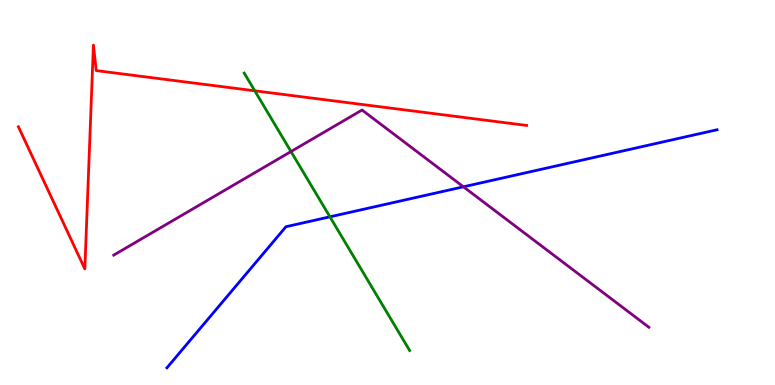[{'lines': ['blue', 'red'], 'intersections': []}, {'lines': ['green', 'red'], 'intersections': [{'x': 3.29, 'y': 7.64}]}, {'lines': ['purple', 'red'], 'intersections': []}, {'lines': ['blue', 'green'], 'intersections': [{'x': 4.26, 'y': 4.37}]}, {'lines': ['blue', 'purple'], 'intersections': [{'x': 5.98, 'y': 5.15}]}, {'lines': ['green', 'purple'], 'intersections': [{'x': 3.75, 'y': 6.06}]}]